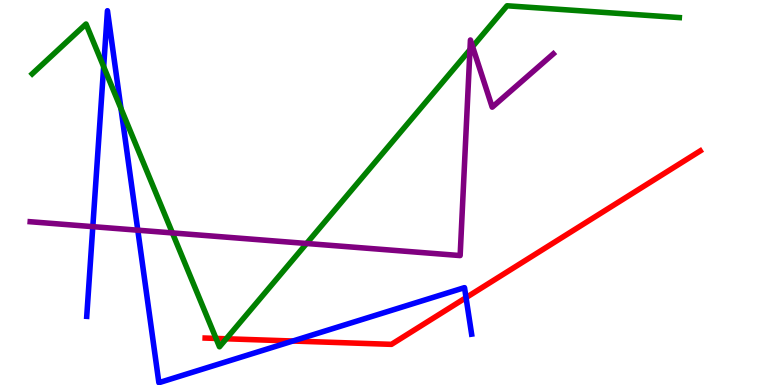[{'lines': ['blue', 'red'], 'intersections': [{'x': 3.78, 'y': 1.14}, {'x': 6.01, 'y': 2.27}]}, {'lines': ['green', 'red'], 'intersections': [{'x': 2.79, 'y': 1.21}, {'x': 2.92, 'y': 1.2}]}, {'lines': ['purple', 'red'], 'intersections': []}, {'lines': ['blue', 'green'], 'intersections': [{'x': 1.34, 'y': 8.27}, {'x': 1.56, 'y': 7.18}]}, {'lines': ['blue', 'purple'], 'intersections': [{'x': 1.2, 'y': 4.11}, {'x': 1.78, 'y': 4.02}]}, {'lines': ['green', 'purple'], 'intersections': [{'x': 2.22, 'y': 3.95}, {'x': 3.96, 'y': 3.68}, {'x': 6.06, 'y': 8.71}, {'x': 6.1, 'y': 8.79}]}]